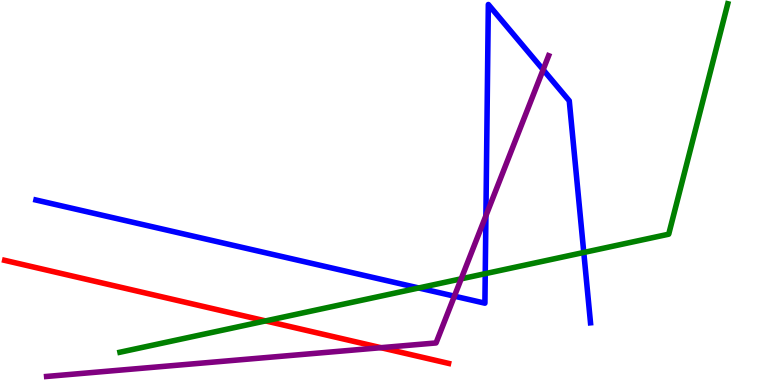[{'lines': ['blue', 'red'], 'intersections': []}, {'lines': ['green', 'red'], 'intersections': [{'x': 3.43, 'y': 1.66}]}, {'lines': ['purple', 'red'], 'intersections': [{'x': 4.92, 'y': 0.969}]}, {'lines': ['blue', 'green'], 'intersections': [{'x': 5.4, 'y': 2.52}, {'x': 6.26, 'y': 2.89}, {'x': 7.53, 'y': 3.44}]}, {'lines': ['blue', 'purple'], 'intersections': [{'x': 5.86, 'y': 2.31}, {'x': 6.27, 'y': 4.4}, {'x': 7.01, 'y': 8.19}]}, {'lines': ['green', 'purple'], 'intersections': [{'x': 5.95, 'y': 2.76}]}]